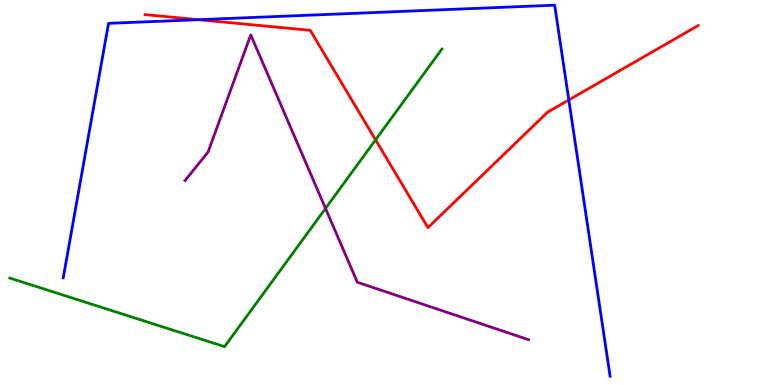[{'lines': ['blue', 'red'], 'intersections': [{'x': 2.56, 'y': 9.49}, {'x': 7.34, 'y': 7.4}]}, {'lines': ['green', 'red'], 'intersections': [{'x': 4.85, 'y': 6.37}]}, {'lines': ['purple', 'red'], 'intersections': []}, {'lines': ['blue', 'green'], 'intersections': []}, {'lines': ['blue', 'purple'], 'intersections': []}, {'lines': ['green', 'purple'], 'intersections': [{'x': 4.2, 'y': 4.59}]}]